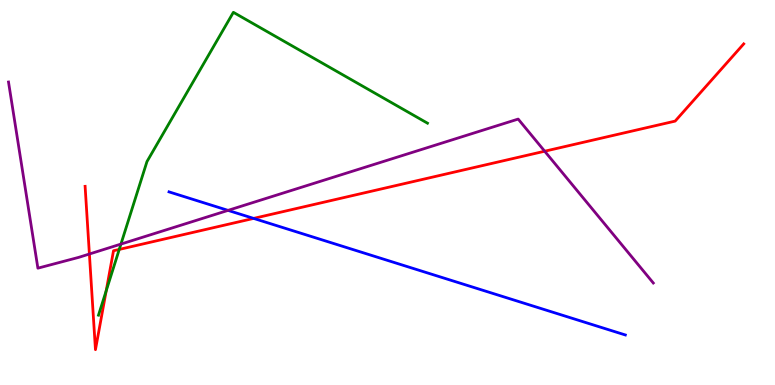[{'lines': ['blue', 'red'], 'intersections': [{'x': 3.27, 'y': 4.33}]}, {'lines': ['green', 'red'], 'intersections': [{'x': 1.37, 'y': 2.45}, {'x': 1.54, 'y': 3.52}]}, {'lines': ['purple', 'red'], 'intersections': [{'x': 1.15, 'y': 3.4}, {'x': 7.03, 'y': 6.07}]}, {'lines': ['blue', 'green'], 'intersections': []}, {'lines': ['blue', 'purple'], 'intersections': [{'x': 2.94, 'y': 4.54}]}, {'lines': ['green', 'purple'], 'intersections': [{'x': 1.56, 'y': 3.66}]}]